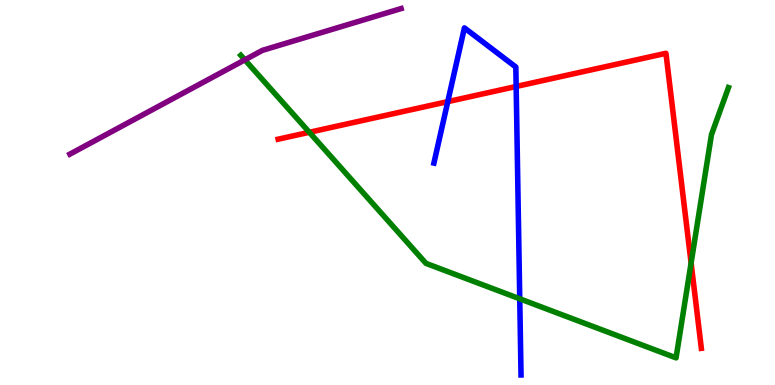[{'lines': ['blue', 'red'], 'intersections': [{'x': 5.78, 'y': 7.36}, {'x': 6.66, 'y': 7.75}]}, {'lines': ['green', 'red'], 'intersections': [{'x': 3.99, 'y': 6.56}, {'x': 8.92, 'y': 3.17}]}, {'lines': ['purple', 'red'], 'intersections': []}, {'lines': ['blue', 'green'], 'intersections': [{'x': 6.71, 'y': 2.24}]}, {'lines': ['blue', 'purple'], 'intersections': []}, {'lines': ['green', 'purple'], 'intersections': [{'x': 3.16, 'y': 8.45}]}]